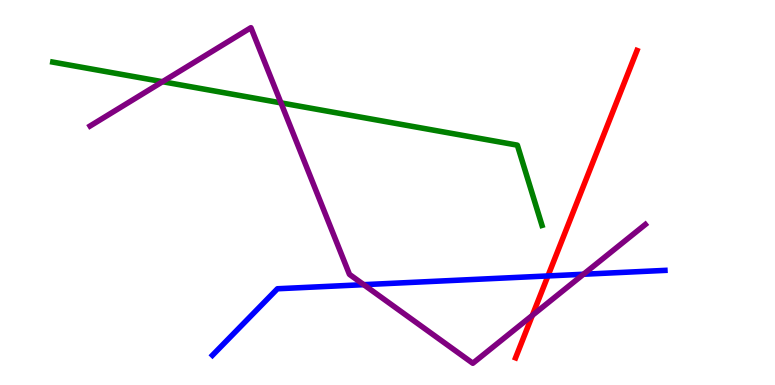[{'lines': ['blue', 'red'], 'intersections': [{'x': 7.07, 'y': 2.83}]}, {'lines': ['green', 'red'], 'intersections': []}, {'lines': ['purple', 'red'], 'intersections': [{'x': 6.87, 'y': 1.81}]}, {'lines': ['blue', 'green'], 'intersections': []}, {'lines': ['blue', 'purple'], 'intersections': [{'x': 4.69, 'y': 2.61}, {'x': 7.53, 'y': 2.88}]}, {'lines': ['green', 'purple'], 'intersections': [{'x': 2.1, 'y': 7.88}, {'x': 3.63, 'y': 7.33}]}]